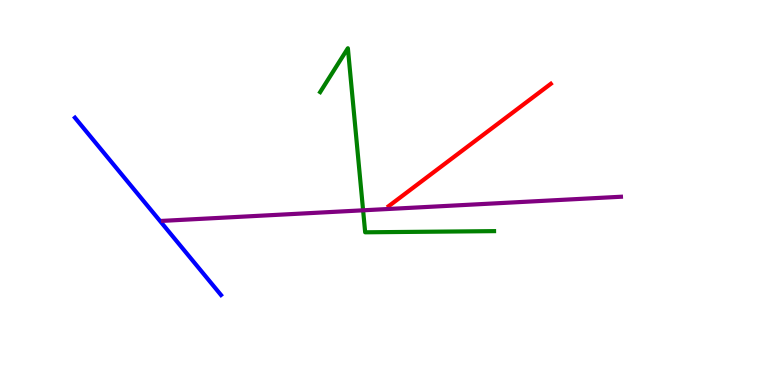[{'lines': ['blue', 'red'], 'intersections': []}, {'lines': ['green', 'red'], 'intersections': []}, {'lines': ['purple', 'red'], 'intersections': []}, {'lines': ['blue', 'green'], 'intersections': []}, {'lines': ['blue', 'purple'], 'intersections': []}, {'lines': ['green', 'purple'], 'intersections': [{'x': 4.69, 'y': 4.54}]}]